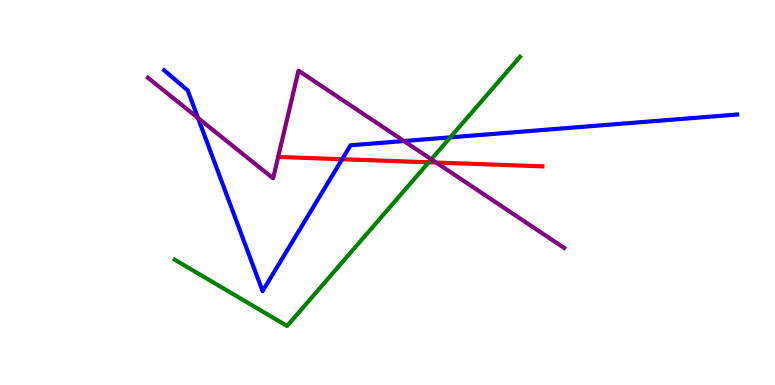[{'lines': ['blue', 'red'], 'intersections': [{'x': 4.41, 'y': 5.86}]}, {'lines': ['green', 'red'], 'intersections': [{'x': 5.53, 'y': 5.78}]}, {'lines': ['purple', 'red'], 'intersections': [{'x': 5.63, 'y': 5.78}]}, {'lines': ['blue', 'green'], 'intersections': [{'x': 5.81, 'y': 6.43}]}, {'lines': ['blue', 'purple'], 'intersections': [{'x': 2.55, 'y': 6.94}, {'x': 5.21, 'y': 6.34}]}, {'lines': ['green', 'purple'], 'intersections': [{'x': 5.57, 'y': 5.86}]}]